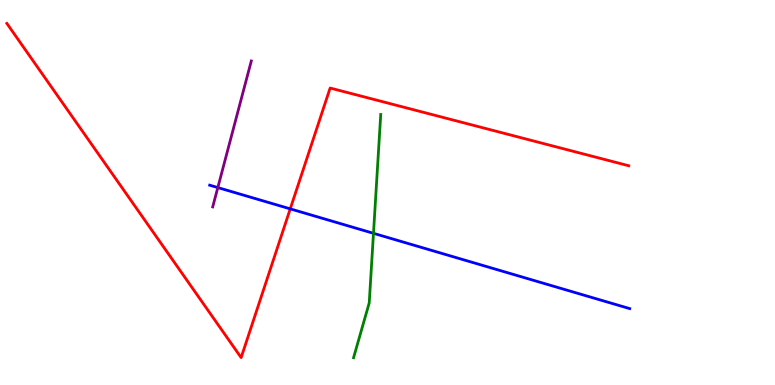[{'lines': ['blue', 'red'], 'intersections': [{'x': 3.75, 'y': 4.58}]}, {'lines': ['green', 'red'], 'intersections': []}, {'lines': ['purple', 'red'], 'intersections': []}, {'lines': ['blue', 'green'], 'intersections': [{'x': 4.82, 'y': 3.94}]}, {'lines': ['blue', 'purple'], 'intersections': [{'x': 2.81, 'y': 5.13}]}, {'lines': ['green', 'purple'], 'intersections': []}]